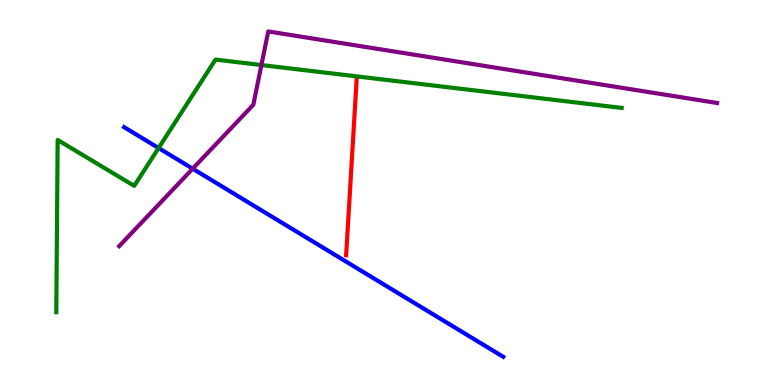[{'lines': ['blue', 'red'], 'intersections': []}, {'lines': ['green', 'red'], 'intersections': []}, {'lines': ['purple', 'red'], 'intersections': []}, {'lines': ['blue', 'green'], 'intersections': [{'x': 2.05, 'y': 6.16}]}, {'lines': ['blue', 'purple'], 'intersections': [{'x': 2.49, 'y': 5.62}]}, {'lines': ['green', 'purple'], 'intersections': [{'x': 3.37, 'y': 8.31}]}]